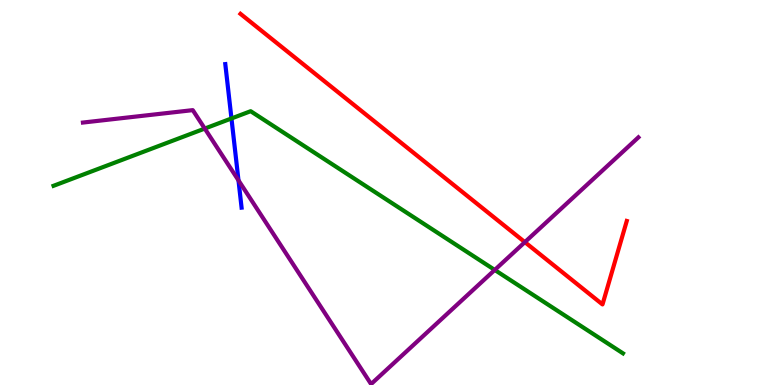[{'lines': ['blue', 'red'], 'intersections': []}, {'lines': ['green', 'red'], 'intersections': []}, {'lines': ['purple', 'red'], 'intersections': [{'x': 6.77, 'y': 3.71}]}, {'lines': ['blue', 'green'], 'intersections': [{'x': 2.99, 'y': 6.92}]}, {'lines': ['blue', 'purple'], 'intersections': [{'x': 3.08, 'y': 5.32}]}, {'lines': ['green', 'purple'], 'intersections': [{'x': 2.64, 'y': 6.66}, {'x': 6.38, 'y': 2.99}]}]